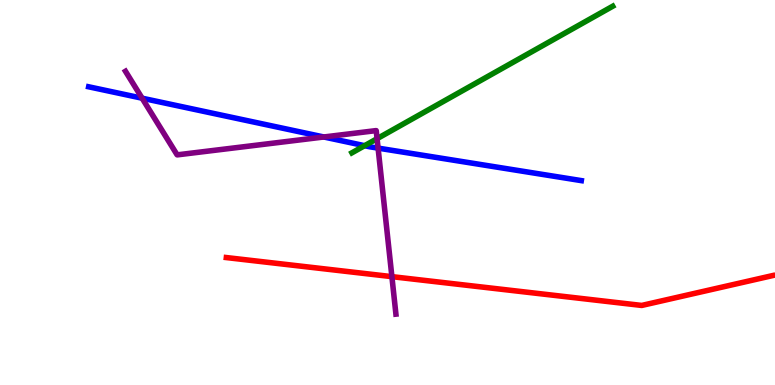[{'lines': ['blue', 'red'], 'intersections': []}, {'lines': ['green', 'red'], 'intersections': []}, {'lines': ['purple', 'red'], 'intersections': [{'x': 5.06, 'y': 2.81}]}, {'lines': ['blue', 'green'], 'intersections': [{'x': 4.7, 'y': 6.22}]}, {'lines': ['blue', 'purple'], 'intersections': [{'x': 1.83, 'y': 7.45}, {'x': 4.18, 'y': 6.44}, {'x': 4.88, 'y': 6.15}]}, {'lines': ['green', 'purple'], 'intersections': [{'x': 4.87, 'y': 6.4}]}]